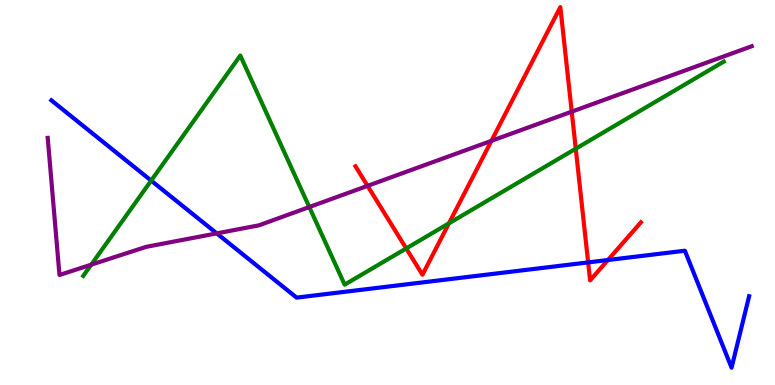[{'lines': ['blue', 'red'], 'intersections': [{'x': 7.59, 'y': 3.18}, {'x': 7.84, 'y': 3.25}]}, {'lines': ['green', 'red'], 'intersections': [{'x': 5.24, 'y': 3.55}, {'x': 5.79, 'y': 4.2}, {'x': 7.43, 'y': 6.14}]}, {'lines': ['purple', 'red'], 'intersections': [{'x': 4.74, 'y': 5.17}, {'x': 6.34, 'y': 6.34}, {'x': 7.38, 'y': 7.1}]}, {'lines': ['blue', 'green'], 'intersections': [{'x': 1.95, 'y': 5.31}]}, {'lines': ['blue', 'purple'], 'intersections': [{'x': 2.8, 'y': 3.94}]}, {'lines': ['green', 'purple'], 'intersections': [{'x': 1.18, 'y': 3.13}, {'x': 3.99, 'y': 4.62}]}]